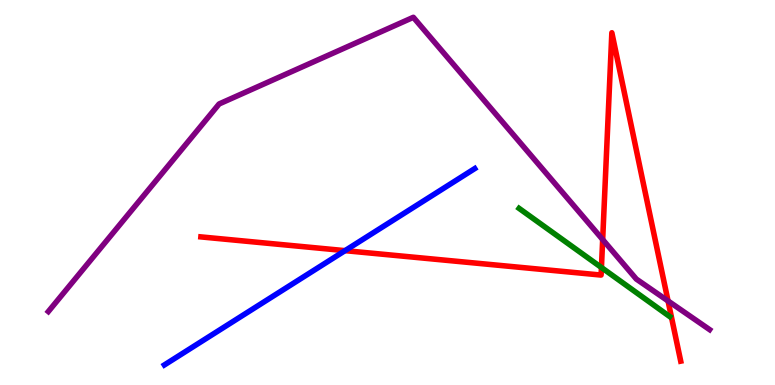[{'lines': ['blue', 'red'], 'intersections': [{'x': 4.45, 'y': 3.49}]}, {'lines': ['green', 'red'], 'intersections': [{'x': 7.76, 'y': 3.05}]}, {'lines': ['purple', 'red'], 'intersections': [{'x': 7.78, 'y': 3.78}, {'x': 8.62, 'y': 2.18}]}, {'lines': ['blue', 'green'], 'intersections': []}, {'lines': ['blue', 'purple'], 'intersections': []}, {'lines': ['green', 'purple'], 'intersections': []}]